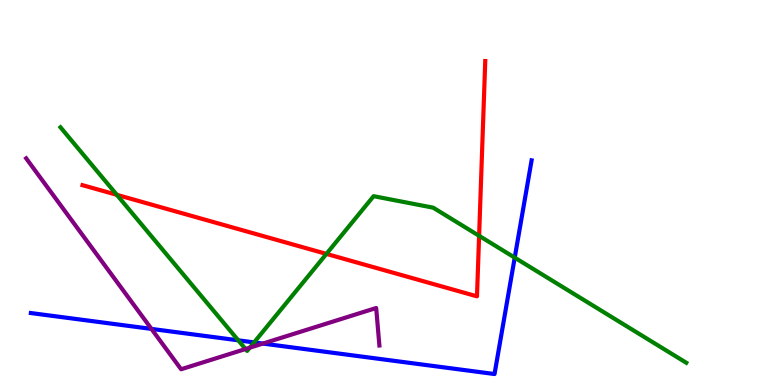[{'lines': ['blue', 'red'], 'intersections': []}, {'lines': ['green', 'red'], 'intersections': [{'x': 1.51, 'y': 4.94}, {'x': 4.21, 'y': 3.41}, {'x': 6.18, 'y': 3.87}]}, {'lines': ['purple', 'red'], 'intersections': []}, {'lines': ['blue', 'green'], 'intersections': [{'x': 3.07, 'y': 1.16}, {'x': 3.28, 'y': 1.11}, {'x': 6.64, 'y': 3.31}]}, {'lines': ['blue', 'purple'], 'intersections': [{'x': 1.95, 'y': 1.46}, {'x': 3.39, 'y': 1.08}]}, {'lines': ['green', 'purple'], 'intersections': [{'x': 3.17, 'y': 0.934}, {'x': 3.22, 'y': 0.969}]}]